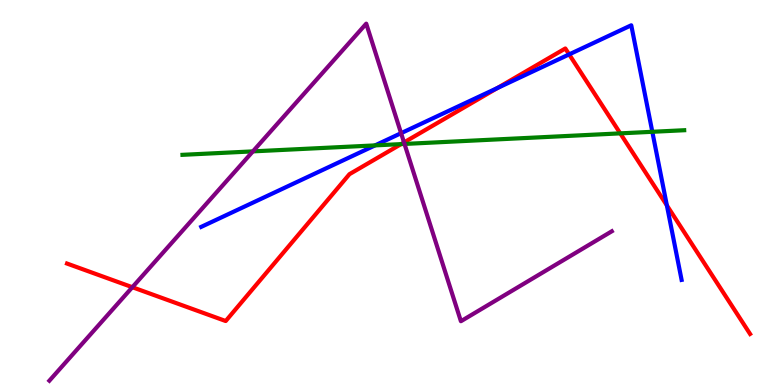[{'lines': ['blue', 'red'], 'intersections': [{'x': 6.42, 'y': 7.71}, {'x': 7.34, 'y': 8.59}, {'x': 8.6, 'y': 4.67}]}, {'lines': ['green', 'red'], 'intersections': [{'x': 5.18, 'y': 6.26}, {'x': 8.0, 'y': 6.54}]}, {'lines': ['purple', 'red'], 'intersections': [{'x': 1.71, 'y': 2.54}, {'x': 5.21, 'y': 6.3}]}, {'lines': ['blue', 'green'], 'intersections': [{'x': 4.84, 'y': 6.22}, {'x': 8.42, 'y': 6.58}]}, {'lines': ['blue', 'purple'], 'intersections': [{'x': 5.18, 'y': 6.54}]}, {'lines': ['green', 'purple'], 'intersections': [{'x': 3.26, 'y': 6.07}, {'x': 5.22, 'y': 6.26}]}]